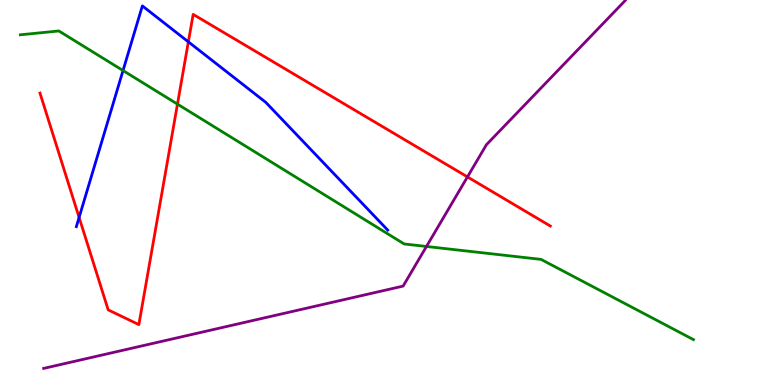[{'lines': ['blue', 'red'], 'intersections': [{'x': 1.02, 'y': 4.35}, {'x': 2.43, 'y': 8.91}]}, {'lines': ['green', 'red'], 'intersections': [{'x': 2.29, 'y': 7.3}]}, {'lines': ['purple', 'red'], 'intersections': [{'x': 6.03, 'y': 5.4}]}, {'lines': ['blue', 'green'], 'intersections': [{'x': 1.59, 'y': 8.17}]}, {'lines': ['blue', 'purple'], 'intersections': []}, {'lines': ['green', 'purple'], 'intersections': [{'x': 5.5, 'y': 3.6}]}]